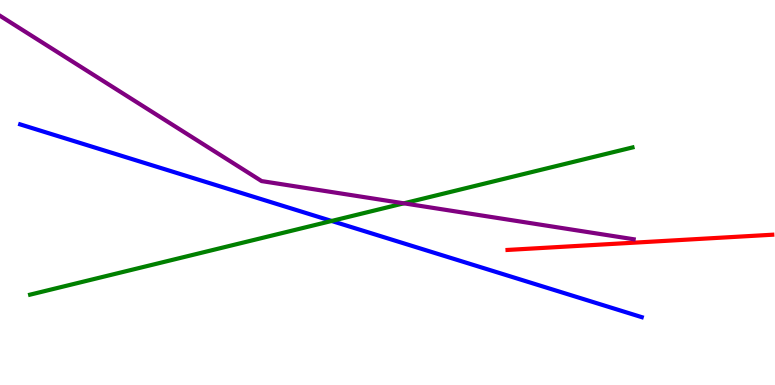[{'lines': ['blue', 'red'], 'intersections': []}, {'lines': ['green', 'red'], 'intersections': []}, {'lines': ['purple', 'red'], 'intersections': []}, {'lines': ['blue', 'green'], 'intersections': [{'x': 4.28, 'y': 4.26}]}, {'lines': ['blue', 'purple'], 'intersections': []}, {'lines': ['green', 'purple'], 'intersections': [{'x': 5.21, 'y': 4.72}]}]